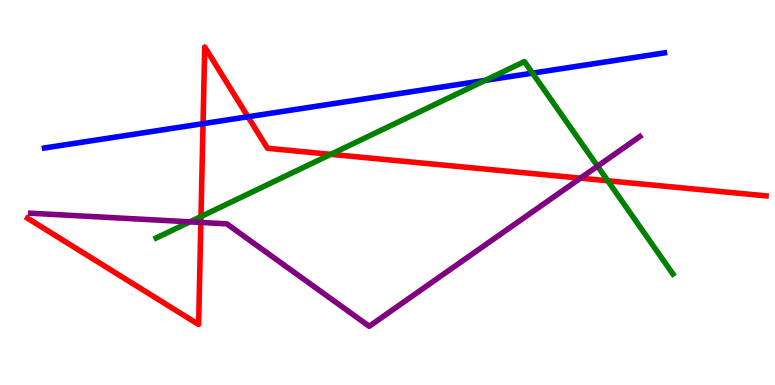[{'lines': ['blue', 'red'], 'intersections': [{'x': 2.62, 'y': 6.79}, {'x': 3.2, 'y': 6.97}]}, {'lines': ['green', 'red'], 'intersections': [{'x': 2.59, 'y': 4.38}, {'x': 4.27, 'y': 5.99}, {'x': 7.84, 'y': 5.3}]}, {'lines': ['purple', 'red'], 'intersections': [{'x': 2.59, 'y': 4.22}, {'x': 7.49, 'y': 5.37}]}, {'lines': ['blue', 'green'], 'intersections': [{'x': 6.26, 'y': 7.91}, {'x': 6.87, 'y': 8.1}]}, {'lines': ['blue', 'purple'], 'intersections': []}, {'lines': ['green', 'purple'], 'intersections': [{'x': 2.45, 'y': 4.24}, {'x': 7.71, 'y': 5.68}]}]